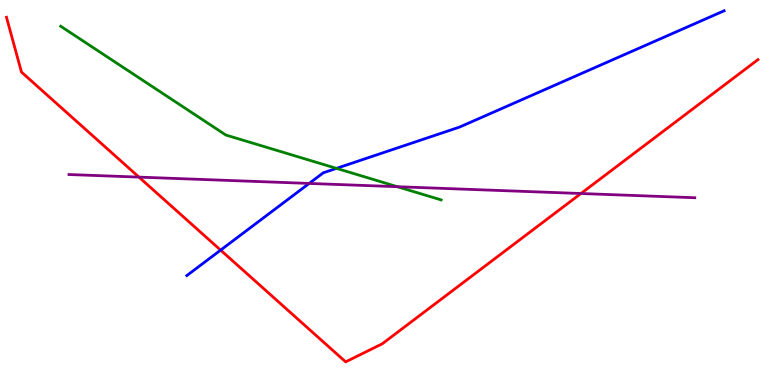[{'lines': ['blue', 'red'], 'intersections': [{'x': 2.85, 'y': 3.5}]}, {'lines': ['green', 'red'], 'intersections': []}, {'lines': ['purple', 'red'], 'intersections': [{'x': 1.79, 'y': 5.4}, {'x': 7.5, 'y': 4.97}]}, {'lines': ['blue', 'green'], 'intersections': [{'x': 4.34, 'y': 5.63}]}, {'lines': ['blue', 'purple'], 'intersections': [{'x': 3.99, 'y': 5.24}]}, {'lines': ['green', 'purple'], 'intersections': [{'x': 5.13, 'y': 5.15}]}]